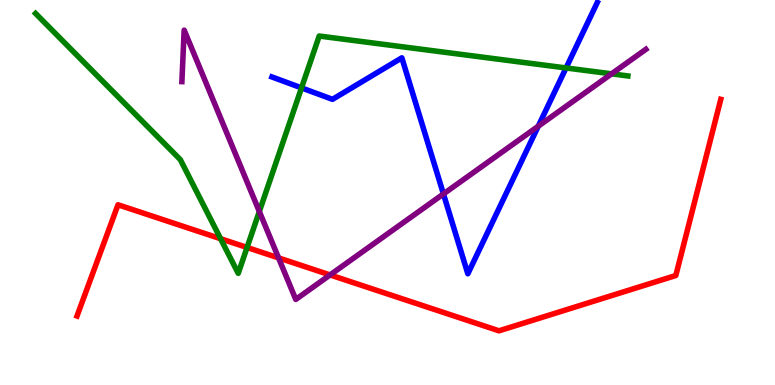[{'lines': ['blue', 'red'], 'intersections': []}, {'lines': ['green', 'red'], 'intersections': [{'x': 2.85, 'y': 3.8}, {'x': 3.19, 'y': 3.57}]}, {'lines': ['purple', 'red'], 'intersections': [{'x': 3.59, 'y': 3.3}, {'x': 4.26, 'y': 2.86}]}, {'lines': ['blue', 'green'], 'intersections': [{'x': 3.89, 'y': 7.72}, {'x': 7.3, 'y': 8.24}]}, {'lines': ['blue', 'purple'], 'intersections': [{'x': 5.72, 'y': 4.96}, {'x': 6.95, 'y': 6.72}]}, {'lines': ['green', 'purple'], 'intersections': [{'x': 3.35, 'y': 4.51}, {'x': 7.89, 'y': 8.08}]}]